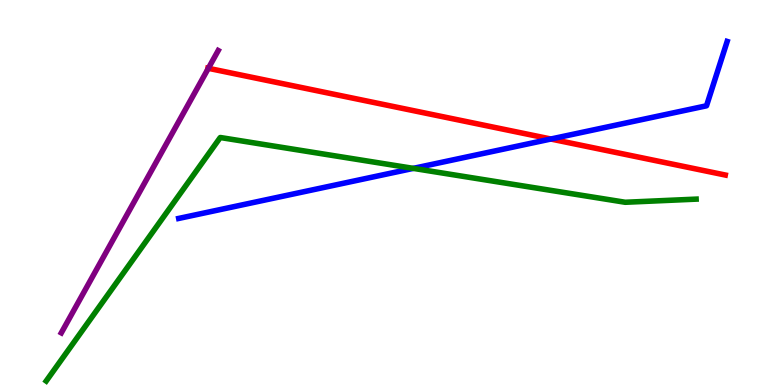[{'lines': ['blue', 'red'], 'intersections': [{'x': 7.11, 'y': 6.39}]}, {'lines': ['green', 'red'], 'intersections': []}, {'lines': ['purple', 'red'], 'intersections': [{'x': 2.69, 'y': 8.23}]}, {'lines': ['blue', 'green'], 'intersections': [{'x': 5.33, 'y': 5.63}]}, {'lines': ['blue', 'purple'], 'intersections': []}, {'lines': ['green', 'purple'], 'intersections': []}]